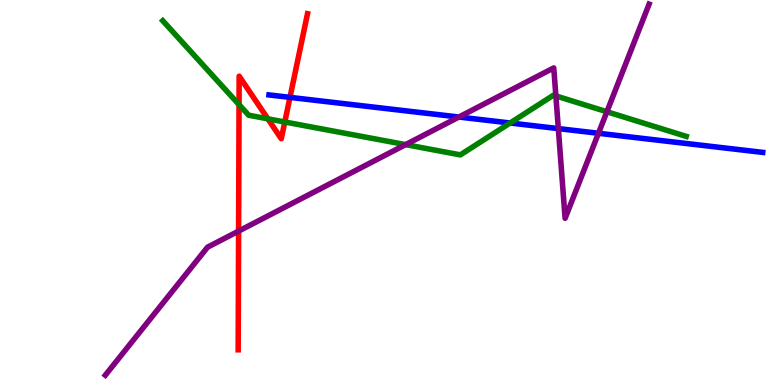[{'lines': ['blue', 'red'], 'intersections': [{'x': 3.74, 'y': 7.47}]}, {'lines': ['green', 'red'], 'intersections': [{'x': 3.08, 'y': 7.28}, {'x': 3.46, 'y': 6.91}, {'x': 3.67, 'y': 6.83}]}, {'lines': ['purple', 'red'], 'intersections': [{'x': 3.08, 'y': 4.0}]}, {'lines': ['blue', 'green'], 'intersections': [{'x': 6.58, 'y': 6.81}]}, {'lines': ['blue', 'purple'], 'intersections': [{'x': 5.92, 'y': 6.96}, {'x': 7.2, 'y': 6.66}, {'x': 7.72, 'y': 6.54}]}, {'lines': ['green', 'purple'], 'intersections': [{'x': 5.23, 'y': 6.24}, {'x': 7.17, 'y': 7.51}, {'x': 7.83, 'y': 7.1}]}]